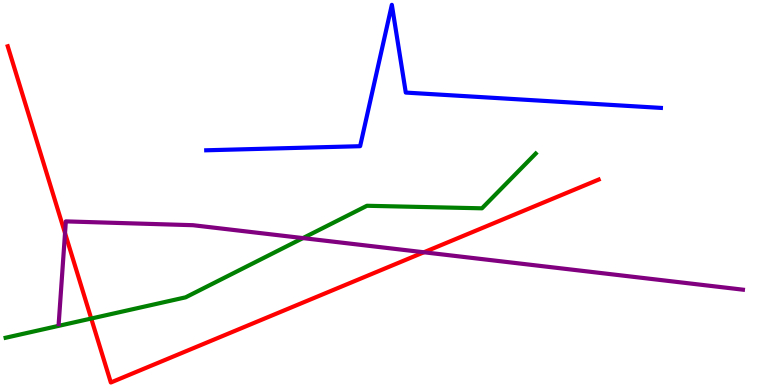[{'lines': ['blue', 'red'], 'intersections': []}, {'lines': ['green', 'red'], 'intersections': [{'x': 1.18, 'y': 1.73}]}, {'lines': ['purple', 'red'], 'intersections': [{'x': 0.839, 'y': 3.95}, {'x': 5.47, 'y': 3.45}]}, {'lines': ['blue', 'green'], 'intersections': []}, {'lines': ['blue', 'purple'], 'intersections': []}, {'lines': ['green', 'purple'], 'intersections': [{'x': 3.91, 'y': 3.82}]}]